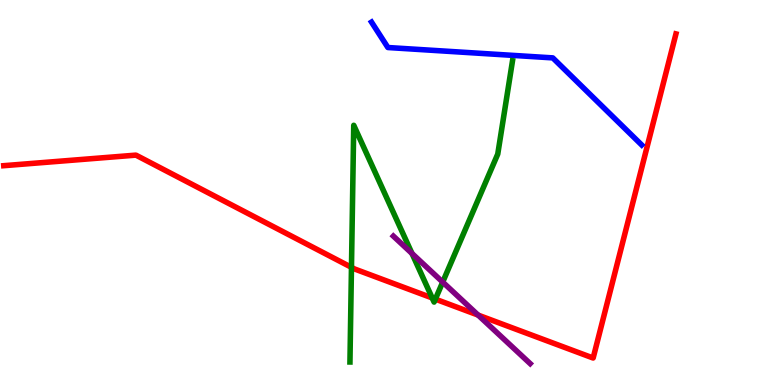[{'lines': ['blue', 'red'], 'intersections': []}, {'lines': ['green', 'red'], 'intersections': [{'x': 4.54, 'y': 3.06}, {'x': 5.58, 'y': 2.26}, {'x': 5.62, 'y': 2.23}]}, {'lines': ['purple', 'red'], 'intersections': [{'x': 6.17, 'y': 1.82}]}, {'lines': ['blue', 'green'], 'intersections': []}, {'lines': ['blue', 'purple'], 'intersections': []}, {'lines': ['green', 'purple'], 'intersections': [{'x': 5.32, 'y': 3.42}, {'x': 5.71, 'y': 2.67}]}]